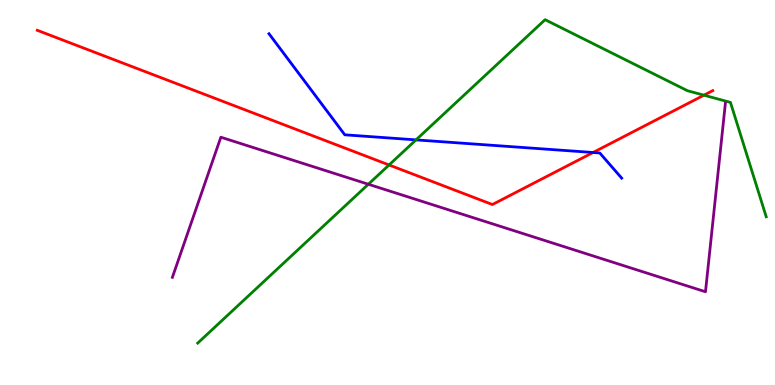[{'lines': ['blue', 'red'], 'intersections': [{'x': 7.65, 'y': 6.04}]}, {'lines': ['green', 'red'], 'intersections': [{'x': 5.02, 'y': 5.72}, {'x': 9.08, 'y': 7.53}]}, {'lines': ['purple', 'red'], 'intersections': []}, {'lines': ['blue', 'green'], 'intersections': [{'x': 5.37, 'y': 6.37}]}, {'lines': ['blue', 'purple'], 'intersections': []}, {'lines': ['green', 'purple'], 'intersections': [{'x': 4.75, 'y': 5.21}]}]